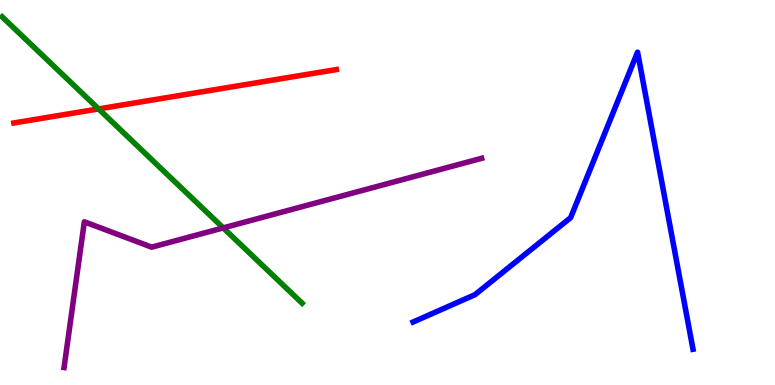[{'lines': ['blue', 'red'], 'intersections': []}, {'lines': ['green', 'red'], 'intersections': [{'x': 1.27, 'y': 7.17}]}, {'lines': ['purple', 'red'], 'intersections': []}, {'lines': ['blue', 'green'], 'intersections': []}, {'lines': ['blue', 'purple'], 'intersections': []}, {'lines': ['green', 'purple'], 'intersections': [{'x': 2.88, 'y': 4.08}]}]